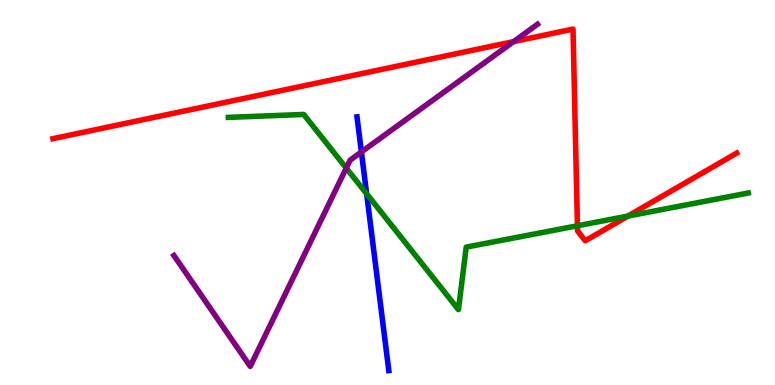[{'lines': ['blue', 'red'], 'intersections': []}, {'lines': ['green', 'red'], 'intersections': [{'x': 7.45, 'y': 4.14}, {'x': 8.1, 'y': 4.39}]}, {'lines': ['purple', 'red'], 'intersections': [{'x': 6.63, 'y': 8.92}]}, {'lines': ['blue', 'green'], 'intersections': [{'x': 4.73, 'y': 4.97}]}, {'lines': ['blue', 'purple'], 'intersections': [{'x': 4.66, 'y': 6.05}]}, {'lines': ['green', 'purple'], 'intersections': [{'x': 4.47, 'y': 5.63}]}]